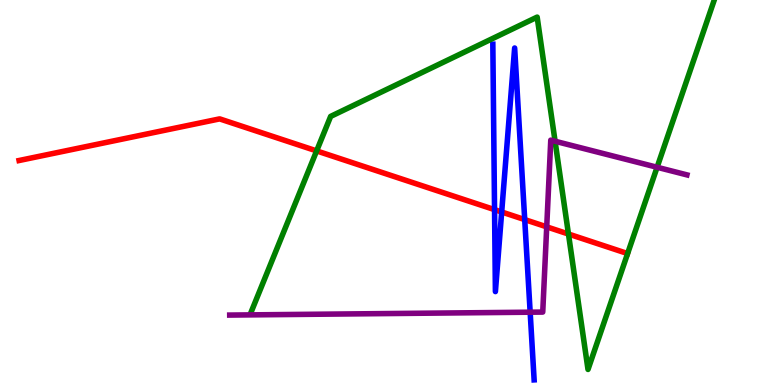[{'lines': ['blue', 'red'], 'intersections': [{'x': 6.38, 'y': 4.55}, {'x': 6.47, 'y': 4.49}, {'x': 6.77, 'y': 4.3}]}, {'lines': ['green', 'red'], 'intersections': [{'x': 4.09, 'y': 6.08}, {'x': 7.34, 'y': 3.92}]}, {'lines': ['purple', 'red'], 'intersections': [{'x': 7.05, 'y': 4.11}]}, {'lines': ['blue', 'green'], 'intersections': []}, {'lines': ['blue', 'purple'], 'intersections': [{'x': 6.84, 'y': 1.89}]}, {'lines': ['green', 'purple'], 'intersections': [{'x': 7.16, 'y': 6.33}, {'x': 8.48, 'y': 5.66}]}]